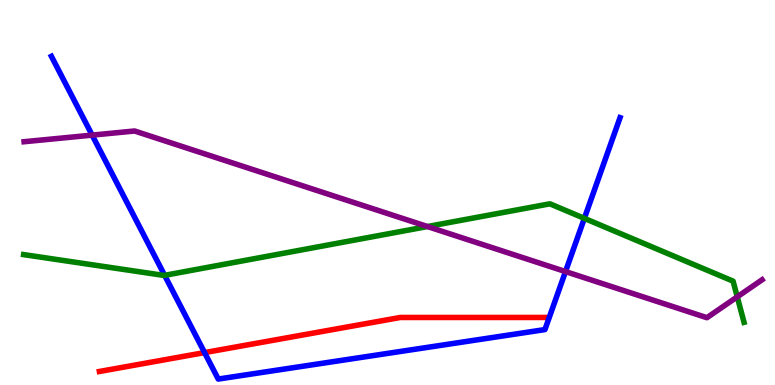[{'lines': ['blue', 'red'], 'intersections': [{'x': 2.64, 'y': 0.842}]}, {'lines': ['green', 'red'], 'intersections': []}, {'lines': ['purple', 'red'], 'intersections': []}, {'lines': ['blue', 'green'], 'intersections': [{'x': 2.12, 'y': 2.85}, {'x': 7.54, 'y': 4.33}]}, {'lines': ['blue', 'purple'], 'intersections': [{'x': 1.19, 'y': 6.49}, {'x': 7.3, 'y': 2.95}]}, {'lines': ['green', 'purple'], 'intersections': [{'x': 5.52, 'y': 4.12}, {'x': 9.51, 'y': 2.29}]}]